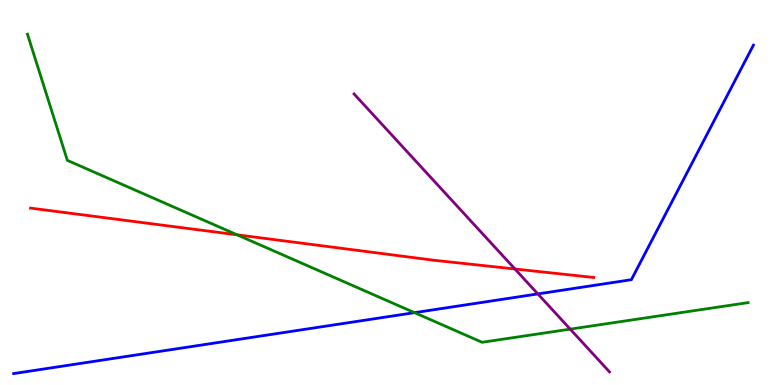[{'lines': ['blue', 'red'], 'intersections': []}, {'lines': ['green', 'red'], 'intersections': [{'x': 3.06, 'y': 3.9}]}, {'lines': ['purple', 'red'], 'intersections': [{'x': 6.64, 'y': 3.01}]}, {'lines': ['blue', 'green'], 'intersections': [{'x': 5.35, 'y': 1.88}]}, {'lines': ['blue', 'purple'], 'intersections': [{'x': 6.94, 'y': 2.37}]}, {'lines': ['green', 'purple'], 'intersections': [{'x': 7.36, 'y': 1.45}]}]